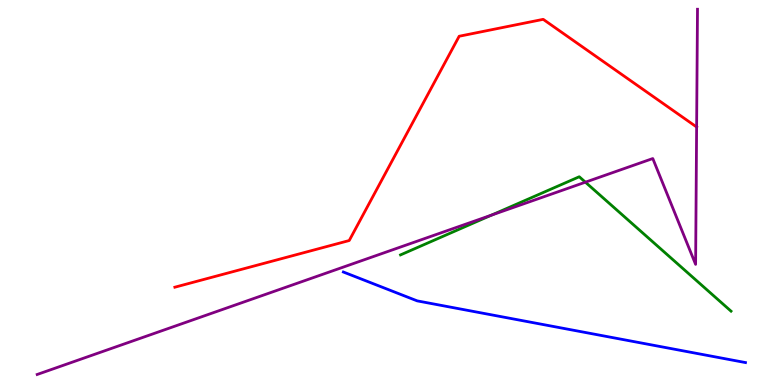[{'lines': ['blue', 'red'], 'intersections': []}, {'lines': ['green', 'red'], 'intersections': []}, {'lines': ['purple', 'red'], 'intersections': [{'x': 8.99, 'y': 6.7}]}, {'lines': ['blue', 'green'], 'intersections': []}, {'lines': ['blue', 'purple'], 'intersections': []}, {'lines': ['green', 'purple'], 'intersections': [{'x': 6.34, 'y': 4.41}, {'x': 7.55, 'y': 5.27}]}]